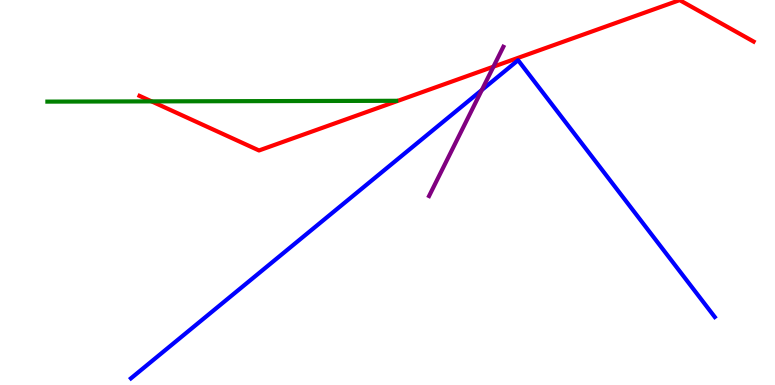[{'lines': ['blue', 'red'], 'intersections': []}, {'lines': ['green', 'red'], 'intersections': [{'x': 1.96, 'y': 7.37}]}, {'lines': ['purple', 'red'], 'intersections': [{'x': 6.37, 'y': 8.27}]}, {'lines': ['blue', 'green'], 'intersections': []}, {'lines': ['blue', 'purple'], 'intersections': [{'x': 6.22, 'y': 7.66}]}, {'lines': ['green', 'purple'], 'intersections': []}]